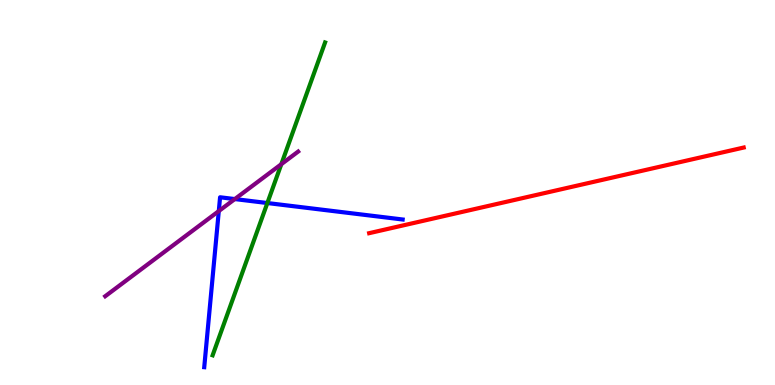[{'lines': ['blue', 'red'], 'intersections': []}, {'lines': ['green', 'red'], 'intersections': []}, {'lines': ['purple', 'red'], 'intersections': []}, {'lines': ['blue', 'green'], 'intersections': [{'x': 3.45, 'y': 4.73}]}, {'lines': ['blue', 'purple'], 'intersections': [{'x': 2.82, 'y': 4.52}, {'x': 3.03, 'y': 4.83}]}, {'lines': ['green', 'purple'], 'intersections': [{'x': 3.63, 'y': 5.74}]}]